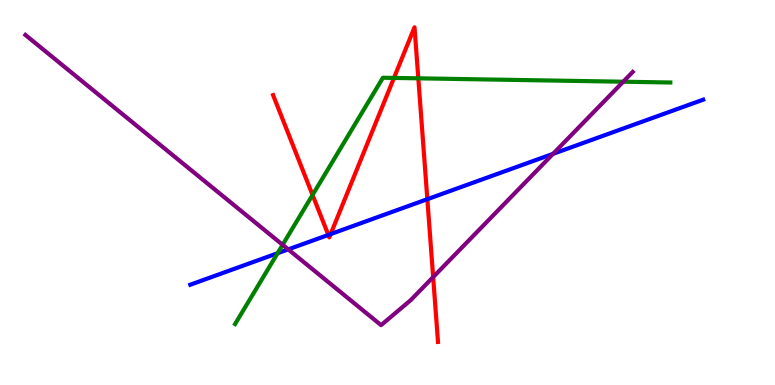[{'lines': ['blue', 'red'], 'intersections': [{'x': 4.24, 'y': 3.9}, {'x': 4.27, 'y': 3.92}, {'x': 5.51, 'y': 4.83}]}, {'lines': ['green', 'red'], 'intersections': [{'x': 4.03, 'y': 4.94}, {'x': 5.08, 'y': 7.98}, {'x': 5.4, 'y': 7.97}]}, {'lines': ['purple', 'red'], 'intersections': [{'x': 5.59, 'y': 2.8}]}, {'lines': ['blue', 'green'], 'intersections': [{'x': 3.58, 'y': 3.42}]}, {'lines': ['blue', 'purple'], 'intersections': [{'x': 3.72, 'y': 3.52}, {'x': 7.14, 'y': 6.0}]}, {'lines': ['green', 'purple'], 'intersections': [{'x': 3.65, 'y': 3.64}, {'x': 8.04, 'y': 7.88}]}]